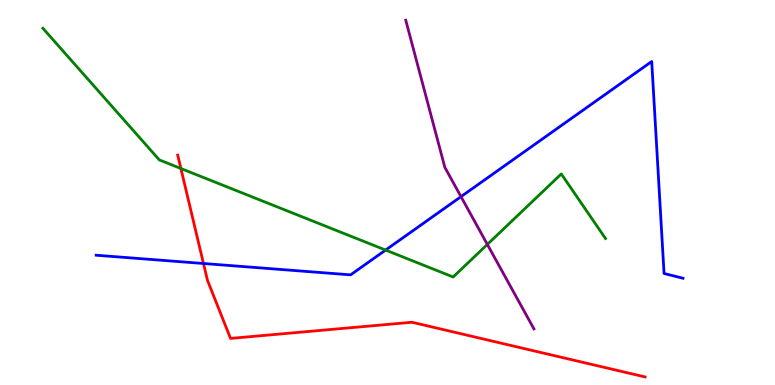[{'lines': ['blue', 'red'], 'intersections': [{'x': 2.63, 'y': 3.16}]}, {'lines': ['green', 'red'], 'intersections': [{'x': 2.33, 'y': 5.62}]}, {'lines': ['purple', 'red'], 'intersections': []}, {'lines': ['blue', 'green'], 'intersections': [{'x': 4.98, 'y': 3.5}]}, {'lines': ['blue', 'purple'], 'intersections': [{'x': 5.95, 'y': 4.89}]}, {'lines': ['green', 'purple'], 'intersections': [{'x': 6.29, 'y': 3.65}]}]